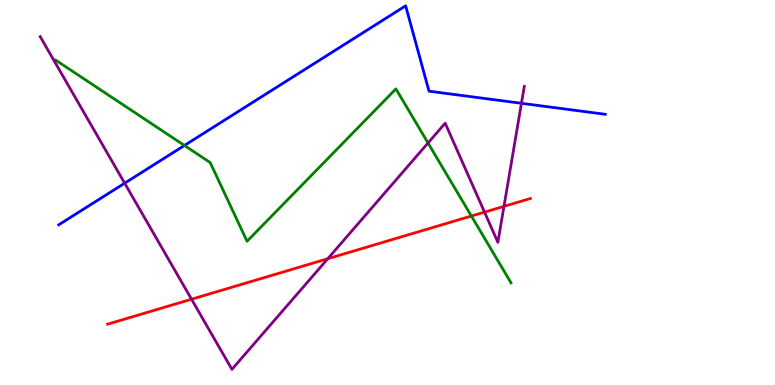[{'lines': ['blue', 'red'], 'intersections': []}, {'lines': ['green', 'red'], 'intersections': [{'x': 6.08, 'y': 4.39}]}, {'lines': ['purple', 'red'], 'intersections': [{'x': 2.47, 'y': 2.23}, {'x': 4.23, 'y': 3.28}, {'x': 6.25, 'y': 4.49}, {'x': 6.5, 'y': 4.64}]}, {'lines': ['blue', 'green'], 'intersections': [{'x': 2.38, 'y': 6.22}]}, {'lines': ['blue', 'purple'], 'intersections': [{'x': 1.61, 'y': 5.24}, {'x': 6.73, 'y': 7.32}]}, {'lines': ['green', 'purple'], 'intersections': [{'x': 5.52, 'y': 6.29}]}]